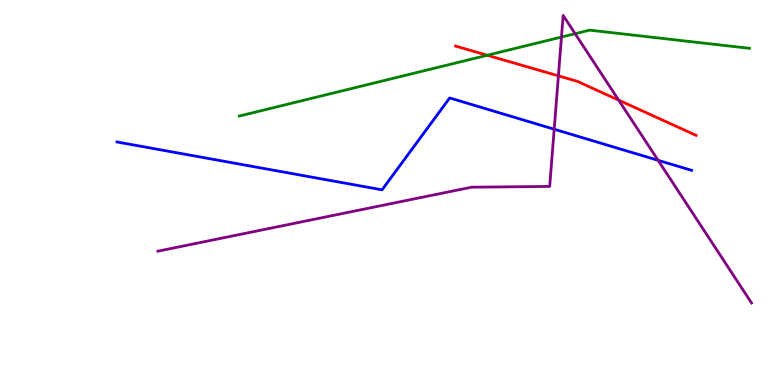[{'lines': ['blue', 'red'], 'intersections': []}, {'lines': ['green', 'red'], 'intersections': [{'x': 6.29, 'y': 8.56}]}, {'lines': ['purple', 'red'], 'intersections': [{'x': 7.21, 'y': 8.03}, {'x': 7.98, 'y': 7.4}]}, {'lines': ['blue', 'green'], 'intersections': []}, {'lines': ['blue', 'purple'], 'intersections': [{'x': 7.15, 'y': 6.64}, {'x': 8.49, 'y': 5.84}]}, {'lines': ['green', 'purple'], 'intersections': [{'x': 7.24, 'y': 9.04}, {'x': 7.42, 'y': 9.12}]}]